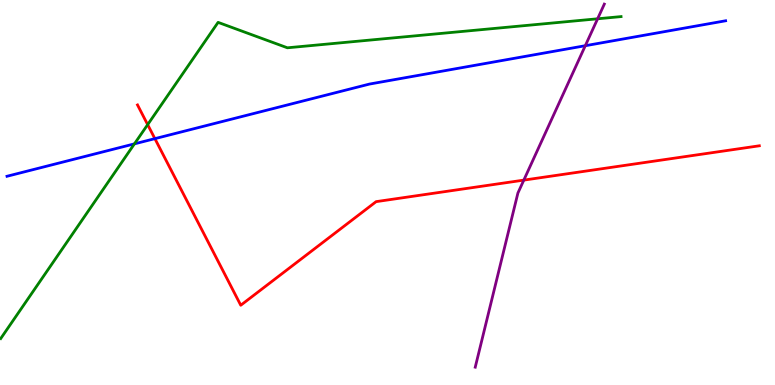[{'lines': ['blue', 'red'], 'intersections': [{'x': 2.0, 'y': 6.4}]}, {'lines': ['green', 'red'], 'intersections': [{'x': 1.91, 'y': 6.76}]}, {'lines': ['purple', 'red'], 'intersections': [{'x': 6.76, 'y': 5.32}]}, {'lines': ['blue', 'green'], 'intersections': [{'x': 1.73, 'y': 6.26}]}, {'lines': ['blue', 'purple'], 'intersections': [{'x': 7.55, 'y': 8.81}]}, {'lines': ['green', 'purple'], 'intersections': [{'x': 7.71, 'y': 9.51}]}]